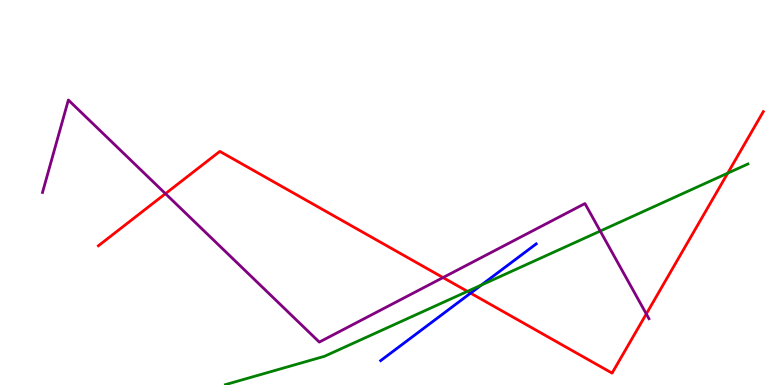[{'lines': ['blue', 'red'], 'intersections': [{'x': 6.07, 'y': 2.39}]}, {'lines': ['green', 'red'], 'intersections': [{'x': 6.03, 'y': 2.43}, {'x': 9.39, 'y': 5.5}]}, {'lines': ['purple', 'red'], 'intersections': [{'x': 2.13, 'y': 4.97}, {'x': 5.72, 'y': 2.79}, {'x': 8.34, 'y': 1.85}]}, {'lines': ['blue', 'green'], 'intersections': [{'x': 6.21, 'y': 2.6}]}, {'lines': ['blue', 'purple'], 'intersections': []}, {'lines': ['green', 'purple'], 'intersections': [{'x': 7.74, 'y': 4.0}]}]